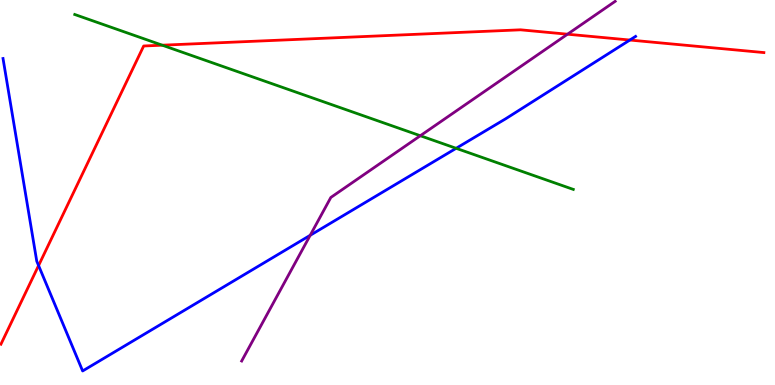[{'lines': ['blue', 'red'], 'intersections': [{'x': 0.498, 'y': 3.1}, {'x': 8.13, 'y': 8.96}]}, {'lines': ['green', 'red'], 'intersections': [{'x': 2.09, 'y': 8.83}]}, {'lines': ['purple', 'red'], 'intersections': [{'x': 7.32, 'y': 9.11}]}, {'lines': ['blue', 'green'], 'intersections': [{'x': 5.89, 'y': 6.15}]}, {'lines': ['blue', 'purple'], 'intersections': [{'x': 4.0, 'y': 3.89}]}, {'lines': ['green', 'purple'], 'intersections': [{'x': 5.42, 'y': 6.47}]}]